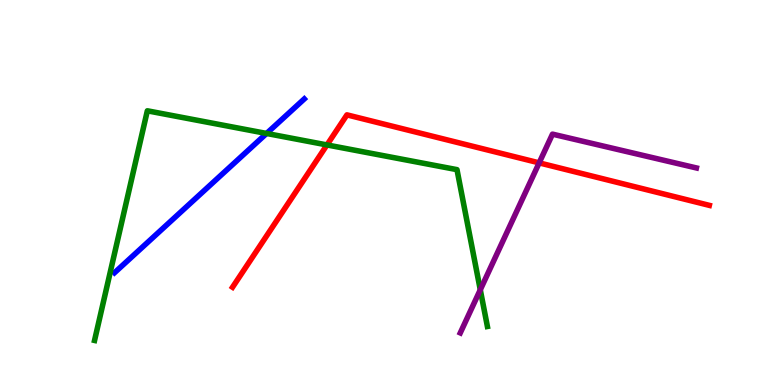[{'lines': ['blue', 'red'], 'intersections': []}, {'lines': ['green', 'red'], 'intersections': [{'x': 4.22, 'y': 6.24}]}, {'lines': ['purple', 'red'], 'intersections': [{'x': 6.96, 'y': 5.77}]}, {'lines': ['blue', 'green'], 'intersections': [{'x': 3.44, 'y': 6.53}]}, {'lines': ['blue', 'purple'], 'intersections': []}, {'lines': ['green', 'purple'], 'intersections': [{'x': 6.2, 'y': 2.47}]}]